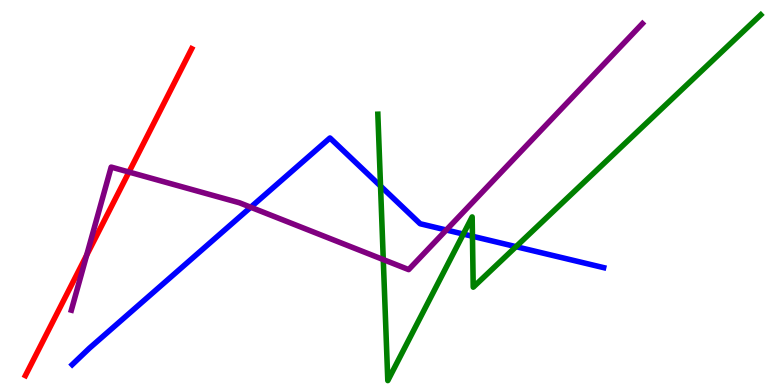[{'lines': ['blue', 'red'], 'intersections': []}, {'lines': ['green', 'red'], 'intersections': []}, {'lines': ['purple', 'red'], 'intersections': [{'x': 1.12, 'y': 3.37}, {'x': 1.66, 'y': 5.53}]}, {'lines': ['blue', 'green'], 'intersections': [{'x': 4.91, 'y': 5.17}, {'x': 5.98, 'y': 3.92}, {'x': 6.1, 'y': 3.86}, {'x': 6.66, 'y': 3.59}]}, {'lines': ['blue', 'purple'], 'intersections': [{'x': 3.24, 'y': 4.62}, {'x': 5.76, 'y': 4.03}]}, {'lines': ['green', 'purple'], 'intersections': [{'x': 4.95, 'y': 3.26}]}]